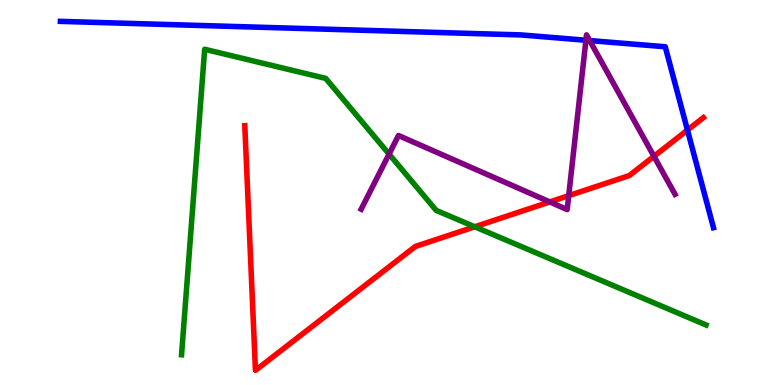[{'lines': ['blue', 'red'], 'intersections': [{'x': 8.87, 'y': 6.62}]}, {'lines': ['green', 'red'], 'intersections': [{'x': 6.13, 'y': 4.11}]}, {'lines': ['purple', 'red'], 'intersections': [{'x': 7.09, 'y': 4.76}, {'x': 7.34, 'y': 4.92}, {'x': 8.44, 'y': 5.94}]}, {'lines': ['blue', 'green'], 'intersections': []}, {'lines': ['blue', 'purple'], 'intersections': [{'x': 7.56, 'y': 8.95}, {'x': 7.61, 'y': 8.95}]}, {'lines': ['green', 'purple'], 'intersections': [{'x': 5.02, 'y': 6.0}]}]